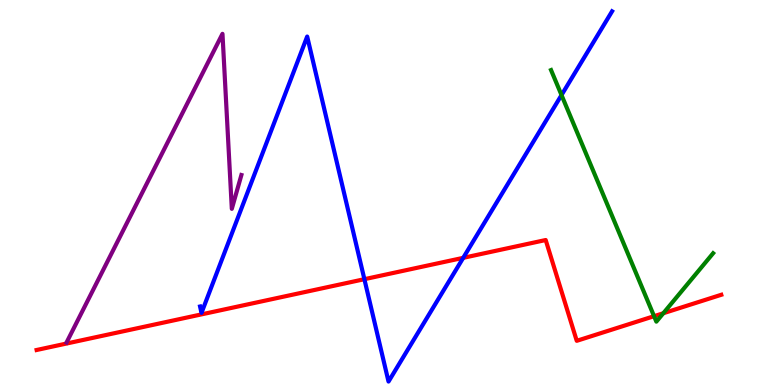[{'lines': ['blue', 'red'], 'intersections': [{'x': 4.7, 'y': 2.75}, {'x': 5.98, 'y': 3.3}]}, {'lines': ['green', 'red'], 'intersections': [{'x': 8.44, 'y': 1.79}, {'x': 8.56, 'y': 1.86}]}, {'lines': ['purple', 'red'], 'intersections': []}, {'lines': ['blue', 'green'], 'intersections': [{'x': 7.25, 'y': 7.53}]}, {'lines': ['blue', 'purple'], 'intersections': []}, {'lines': ['green', 'purple'], 'intersections': []}]